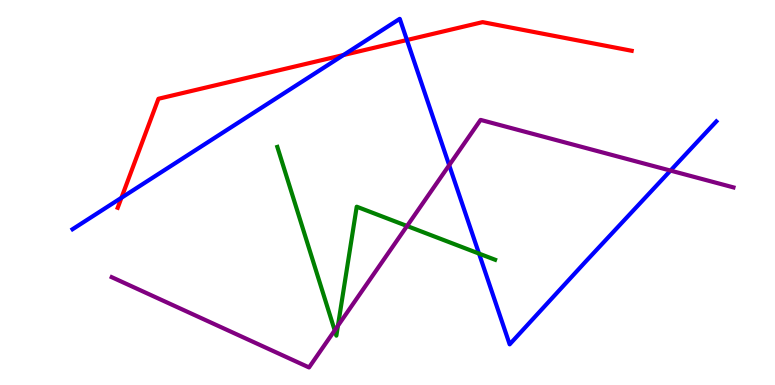[{'lines': ['blue', 'red'], 'intersections': [{'x': 1.57, 'y': 4.86}, {'x': 4.43, 'y': 8.57}, {'x': 5.25, 'y': 8.96}]}, {'lines': ['green', 'red'], 'intersections': []}, {'lines': ['purple', 'red'], 'intersections': []}, {'lines': ['blue', 'green'], 'intersections': [{'x': 6.18, 'y': 3.41}]}, {'lines': ['blue', 'purple'], 'intersections': [{'x': 5.8, 'y': 5.71}, {'x': 8.65, 'y': 5.57}]}, {'lines': ['green', 'purple'], 'intersections': [{'x': 4.32, 'y': 1.42}, {'x': 4.36, 'y': 1.54}, {'x': 5.25, 'y': 4.13}]}]